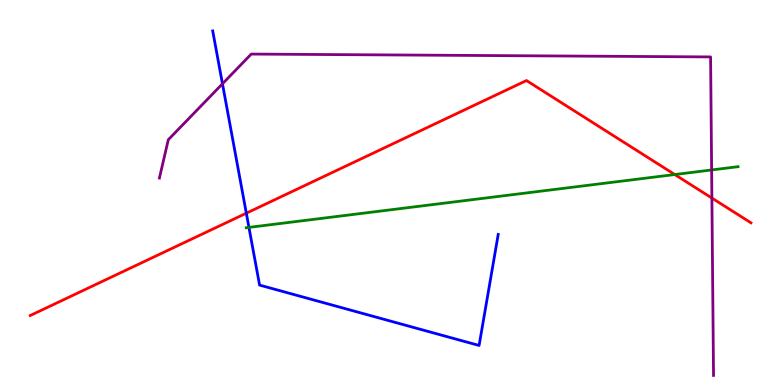[{'lines': ['blue', 'red'], 'intersections': [{'x': 3.18, 'y': 4.46}]}, {'lines': ['green', 'red'], 'intersections': [{'x': 8.71, 'y': 5.47}]}, {'lines': ['purple', 'red'], 'intersections': [{'x': 9.19, 'y': 4.86}]}, {'lines': ['blue', 'green'], 'intersections': [{'x': 3.21, 'y': 4.09}]}, {'lines': ['blue', 'purple'], 'intersections': [{'x': 2.87, 'y': 7.82}]}, {'lines': ['green', 'purple'], 'intersections': [{'x': 9.18, 'y': 5.59}]}]